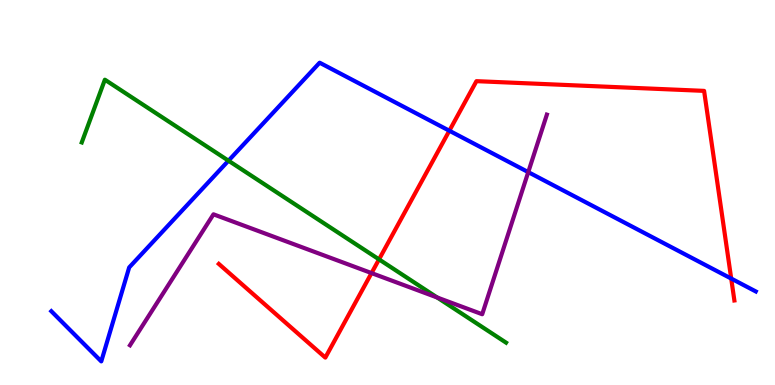[{'lines': ['blue', 'red'], 'intersections': [{'x': 5.8, 'y': 6.6}, {'x': 9.43, 'y': 2.76}]}, {'lines': ['green', 'red'], 'intersections': [{'x': 4.89, 'y': 3.26}]}, {'lines': ['purple', 'red'], 'intersections': [{'x': 4.79, 'y': 2.91}]}, {'lines': ['blue', 'green'], 'intersections': [{'x': 2.95, 'y': 5.83}]}, {'lines': ['blue', 'purple'], 'intersections': [{'x': 6.82, 'y': 5.53}]}, {'lines': ['green', 'purple'], 'intersections': [{'x': 5.64, 'y': 2.27}]}]